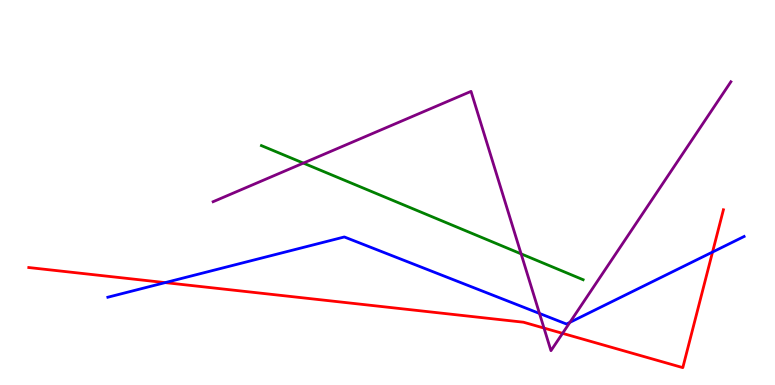[{'lines': ['blue', 'red'], 'intersections': [{'x': 2.13, 'y': 2.66}, {'x': 9.19, 'y': 3.45}]}, {'lines': ['green', 'red'], 'intersections': []}, {'lines': ['purple', 'red'], 'intersections': [{'x': 7.02, 'y': 1.48}, {'x': 7.26, 'y': 1.34}]}, {'lines': ['blue', 'green'], 'intersections': []}, {'lines': ['blue', 'purple'], 'intersections': [{'x': 6.96, 'y': 1.86}, {'x': 7.35, 'y': 1.63}]}, {'lines': ['green', 'purple'], 'intersections': [{'x': 3.91, 'y': 5.76}, {'x': 6.72, 'y': 3.41}]}]